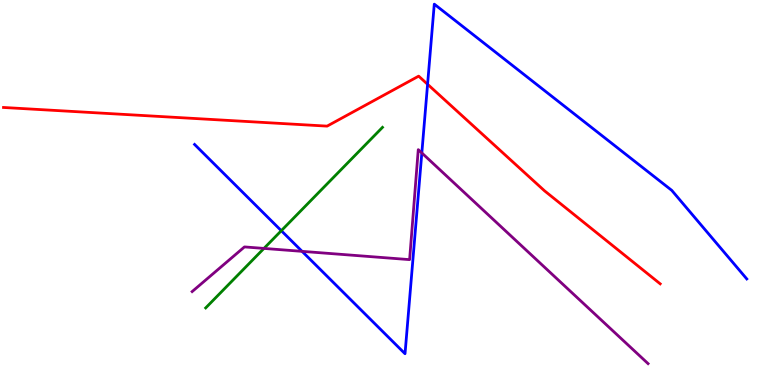[{'lines': ['blue', 'red'], 'intersections': [{'x': 5.52, 'y': 7.81}]}, {'lines': ['green', 'red'], 'intersections': []}, {'lines': ['purple', 'red'], 'intersections': []}, {'lines': ['blue', 'green'], 'intersections': [{'x': 3.63, 'y': 4.01}]}, {'lines': ['blue', 'purple'], 'intersections': [{'x': 3.9, 'y': 3.47}, {'x': 5.44, 'y': 6.03}]}, {'lines': ['green', 'purple'], 'intersections': [{'x': 3.41, 'y': 3.55}]}]